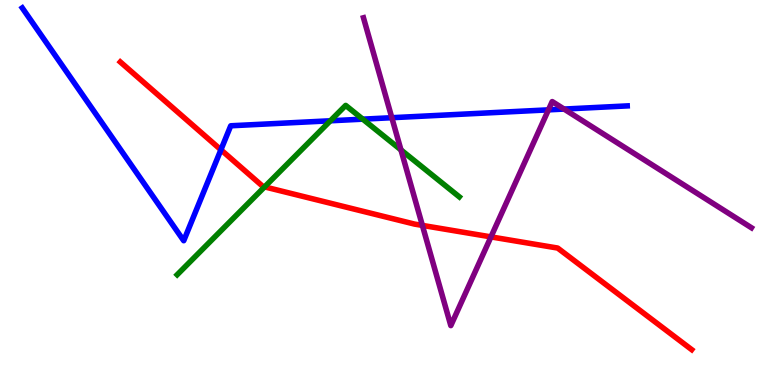[{'lines': ['blue', 'red'], 'intersections': [{'x': 2.85, 'y': 6.11}]}, {'lines': ['green', 'red'], 'intersections': [{'x': 3.41, 'y': 5.15}]}, {'lines': ['purple', 'red'], 'intersections': [{'x': 5.45, 'y': 4.15}, {'x': 6.33, 'y': 3.85}]}, {'lines': ['blue', 'green'], 'intersections': [{'x': 4.26, 'y': 6.86}, {'x': 4.68, 'y': 6.9}]}, {'lines': ['blue', 'purple'], 'intersections': [{'x': 5.06, 'y': 6.94}, {'x': 7.08, 'y': 7.15}, {'x': 7.28, 'y': 7.17}]}, {'lines': ['green', 'purple'], 'intersections': [{'x': 5.17, 'y': 6.11}]}]